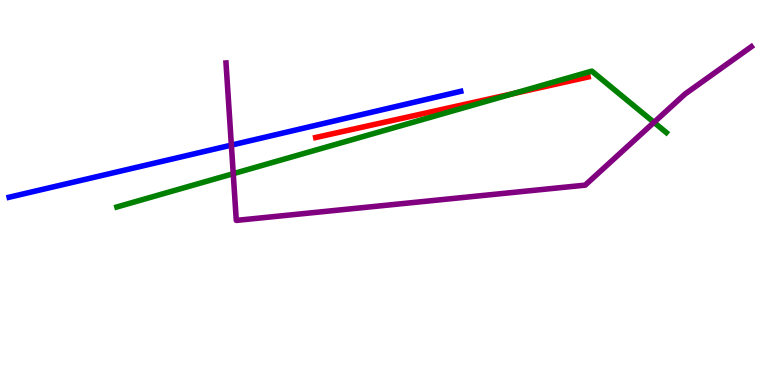[{'lines': ['blue', 'red'], 'intersections': []}, {'lines': ['green', 'red'], 'intersections': [{'x': 6.62, 'y': 7.57}]}, {'lines': ['purple', 'red'], 'intersections': []}, {'lines': ['blue', 'green'], 'intersections': []}, {'lines': ['blue', 'purple'], 'intersections': [{'x': 2.99, 'y': 6.23}]}, {'lines': ['green', 'purple'], 'intersections': [{'x': 3.01, 'y': 5.49}, {'x': 8.44, 'y': 6.82}]}]